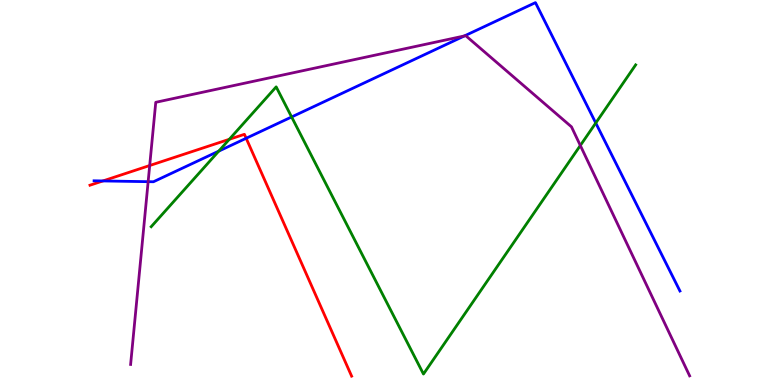[{'lines': ['blue', 'red'], 'intersections': [{'x': 1.33, 'y': 5.3}, {'x': 3.18, 'y': 6.41}]}, {'lines': ['green', 'red'], 'intersections': [{'x': 2.96, 'y': 6.38}]}, {'lines': ['purple', 'red'], 'intersections': [{'x': 1.93, 'y': 5.7}]}, {'lines': ['blue', 'green'], 'intersections': [{'x': 2.82, 'y': 6.07}, {'x': 3.76, 'y': 6.96}, {'x': 7.69, 'y': 6.81}]}, {'lines': ['blue', 'purple'], 'intersections': [{'x': 1.91, 'y': 5.28}, {'x': 5.99, 'y': 9.07}]}, {'lines': ['green', 'purple'], 'intersections': [{'x': 7.49, 'y': 6.22}]}]